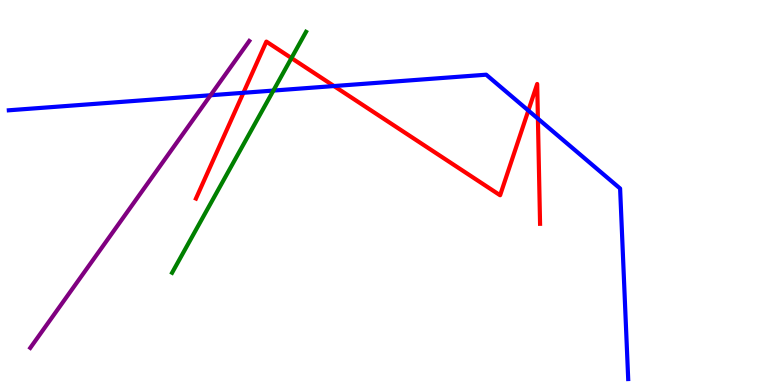[{'lines': ['blue', 'red'], 'intersections': [{'x': 3.14, 'y': 7.59}, {'x': 4.31, 'y': 7.76}, {'x': 6.82, 'y': 7.13}, {'x': 6.94, 'y': 6.92}]}, {'lines': ['green', 'red'], 'intersections': [{'x': 3.76, 'y': 8.49}]}, {'lines': ['purple', 'red'], 'intersections': []}, {'lines': ['blue', 'green'], 'intersections': [{'x': 3.53, 'y': 7.65}]}, {'lines': ['blue', 'purple'], 'intersections': [{'x': 2.72, 'y': 7.53}]}, {'lines': ['green', 'purple'], 'intersections': []}]